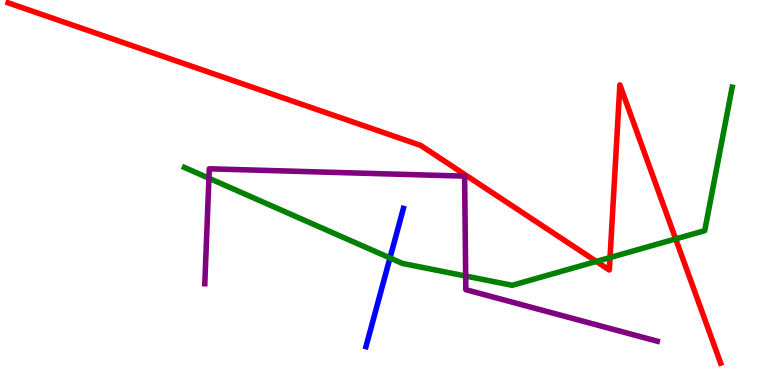[{'lines': ['blue', 'red'], 'intersections': []}, {'lines': ['green', 'red'], 'intersections': [{'x': 7.69, 'y': 3.21}, {'x': 7.87, 'y': 3.31}, {'x': 8.72, 'y': 3.79}]}, {'lines': ['purple', 'red'], 'intersections': []}, {'lines': ['blue', 'green'], 'intersections': [{'x': 5.03, 'y': 3.3}]}, {'lines': ['blue', 'purple'], 'intersections': []}, {'lines': ['green', 'purple'], 'intersections': [{'x': 2.7, 'y': 5.37}, {'x': 6.01, 'y': 2.83}]}]